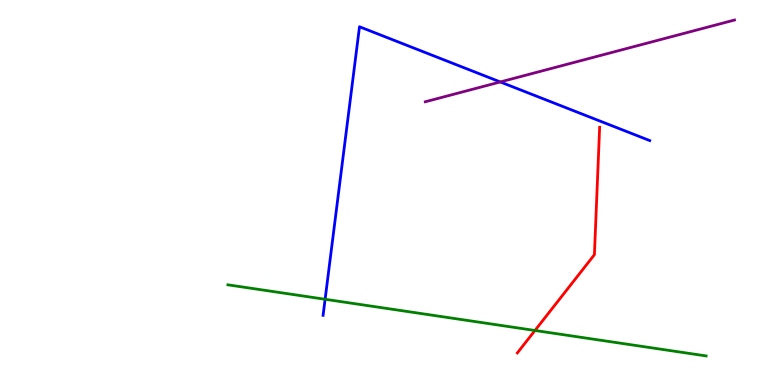[{'lines': ['blue', 'red'], 'intersections': []}, {'lines': ['green', 'red'], 'intersections': [{'x': 6.9, 'y': 1.42}]}, {'lines': ['purple', 'red'], 'intersections': []}, {'lines': ['blue', 'green'], 'intersections': [{'x': 4.2, 'y': 2.23}]}, {'lines': ['blue', 'purple'], 'intersections': [{'x': 6.46, 'y': 7.87}]}, {'lines': ['green', 'purple'], 'intersections': []}]